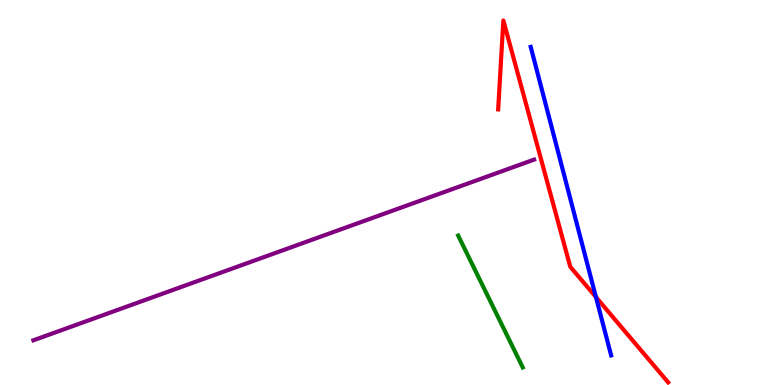[{'lines': ['blue', 'red'], 'intersections': [{'x': 7.69, 'y': 2.28}]}, {'lines': ['green', 'red'], 'intersections': []}, {'lines': ['purple', 'red'], 'intersections': []}, {'lines': ['blue', 'green'], 'intersections': []}, {'lines': ['blue', 'purple'], 'intersections': []}, {'lines': ['green', 'purple'], 'intersections': []}]